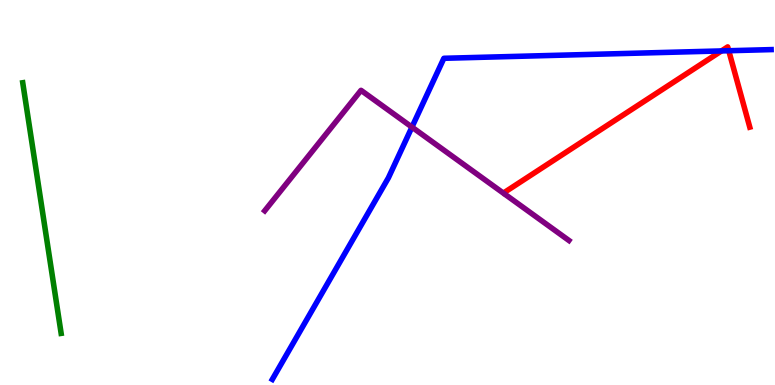[{'lines': ['blue', 'red'], 'intersections': [{'x': 9.31, 'y': 8.68}, {'x': 9.4, 'y': 8.68}]}, {'lines': ['green', 'red'], 'intersections': []}, {'lines': ['purple', 'red'], 'intersections': []}, {'lines': ['blue', 'green'], 'intersections': []}, {'lines': ['blue', 'purple'], 'intersections': [{'x': 5.32, 'y': 6.7}]}, {'lines': ['green', 'purple'], 'intersections': []}]